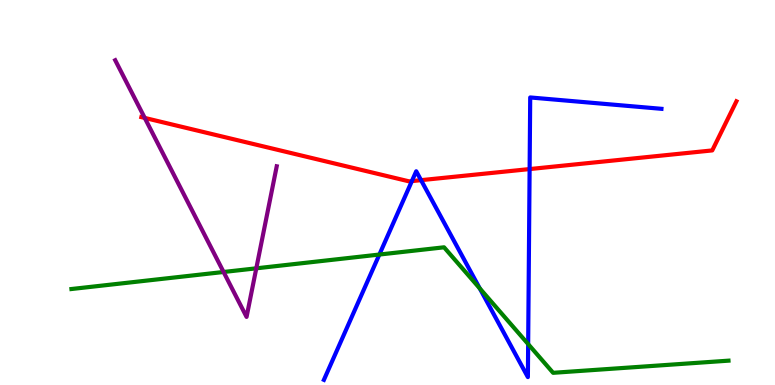[{'lines': ['blue', 'red'], 'intersections': [{'x': 5.31, 'y': 5.3}, {'x': 5.43, 'y': 5.32}, {'x': 6.83, 'y': 5.61}]}, {'lines': ['green', 'red'], 'intersections': []}, {'lines': ['purple', 'red'], 'intersections': [{'x': 1.87, 'y': 6.94}]}, {'lines': ['blue', 'green'], 'intersections': [{'x': 4.9, 'y': 3.39}, {'x': 6.19, 'y': 2.51}, {'x': 6.81, 'y': 1.06}]}, {'lines': ['blue', 'purple'], 'intersections': []}, {'lines': ['green', 'purple'], 'intersections': [{'x': 2.88, 'y': 2.94}, {'x': 3.31, 'y': 3.03}]}]